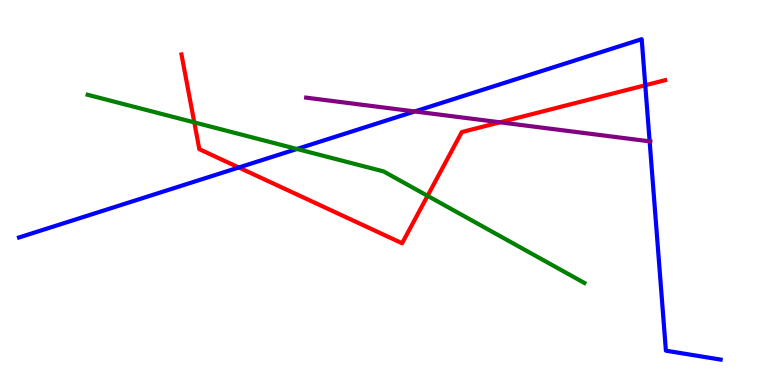[{'lines': ['blue', 'red'], 'intersections': [{'x': 3.08, 'y': 5.65}, {'x': 8.33, 'y': 7.79}]}, {'lines': ['green', 'red'], 'intersections': [{'x': 2.51, 'y': 6.82}, {'x': 5.52, 'y': 4.91}]}, {'lines': ['purple', 'red'], 'intersections': [{'x': 6.45, 'y': 6.82}]}, {'lines': ['blue', 'green'], 'intersections': [{'x': 3.83, 'y': 6.13}]}, {'lines': ['blue', 'purple'], 'intersections': [{'x': 5.35, 'y': 7.1}, {'x': 8.38, 'y': 6.33}]}, {'lines': ['green', 'purple'], 'intersections': []}]